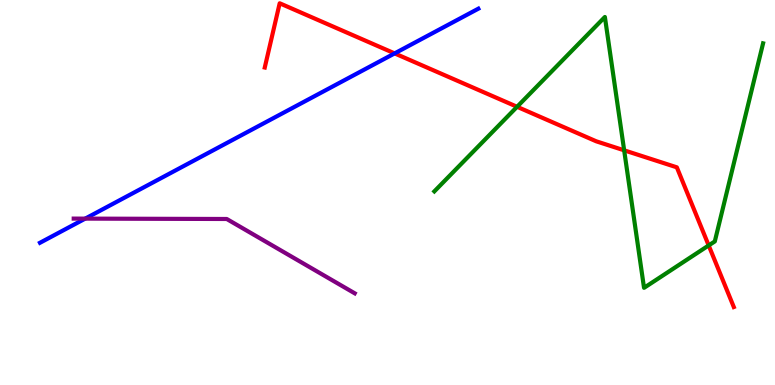[{'lines': ['blue', 'red'], 'intersections': [{'x': 5.09, 'y': 8.61}]}, {'lines': ['green', 'red'], 'intersections': [{'x': 6.67, 'y': 7.23}, {'x': 8.05, 'y': 6.1}, {'x': 9.14, 'y': 3.63}]}, {'lines': ['purple', 'red'], 'intersections': []}, {'lines': ['blue', 'green'], 'intersections': []}, {'lines': ['blue', 'purple'], 'intersections': [{'x': 1.1, 'y': 4.32}]}, {'lines': ['green', 'purple'], 'intersections': []}]